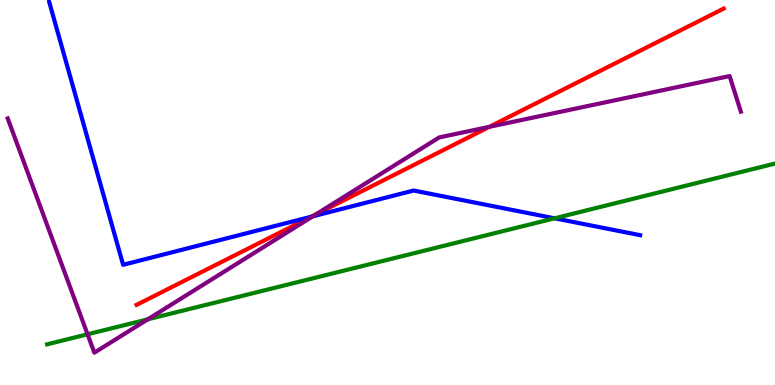[{'lines': ['blue', 'red'], 'intersections': [{'x': 4.02, 'y': 4.37}]}, {'lines': ['green', 'red'], 'intersections': []}, {'lines': ['purple', 'red'], 'intersections': [{'x': 4.08, 'y': 4.43}, {'x': 6.31, 'y': 6.71}]}, {'lines': ['blue', 'green'], 'intersections': [{'x': 7.16, 'y': 4.33}]}, {'lines': ['blue', 'purple'], 'intersections': [{'x': 4.04, 'y': 4.38}]}, {'lines': ['green', 'purple'], 'intersections': [{'x': 1.13, 'y': 1.32}, {'x': 1.91, 'y': 1.71}]}]